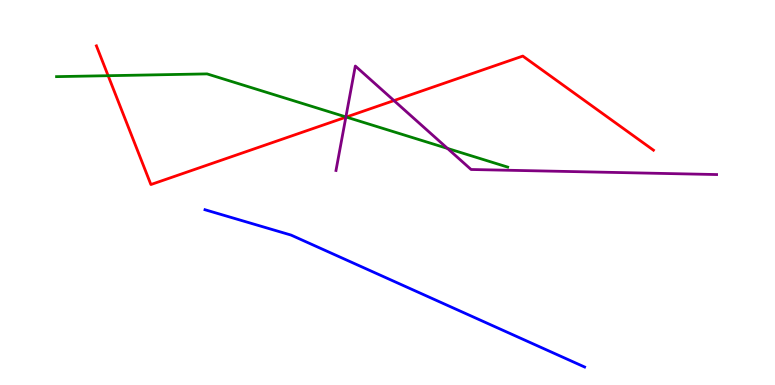[{'lines': ['blue', 'red'], 'intersections': []}, {'lines': ['green', 'red'], 'intersections': [{'x': 1.4, 'y': 8.03}, {'x': 4.47, 'y': 6.96}]}, {'lines': ['purple', 'red'], 'intersections': [{'x': 4.46, 'y': 6.96}, {'x': 5.08, 'y': 7.39}]}, {'lines': ['blue', 'green'], 'intersections': []}, {'lines': ['blue', 'purple'], 'intersections': []}, {'lines': ['green', 'purple'], 'intersections': [{'x': 4.46, 'y': 6.96}, {'x': 5.77, 'y': 6.14}]}]